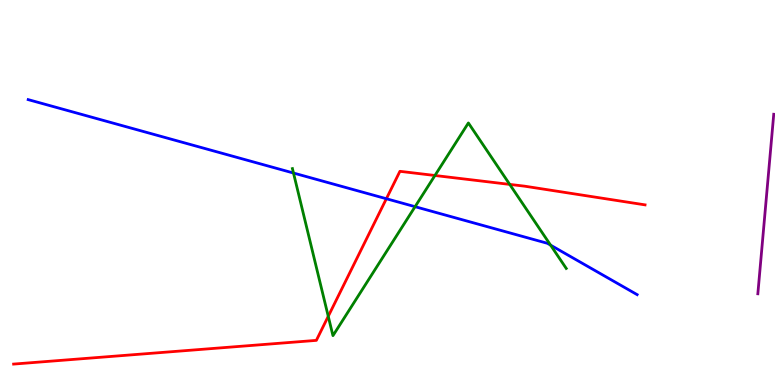[{'lines': ['blue', 'red'], 'intersections': [{'x': 4.99, 'y': 4.84}]}, {'lines': ['green', 'red'], 'intersections': [{'x': 4.24, 'y': 1.78}, {'x': 5.61, 'y': 5.44}, {'x': 6.58, 'y': 5.21}]}, {'lines': ['purple', 'red'], 'intersections': []}, {'lines': ['blue', 'green'], 'intersections': [{'x': 3.79, 'y': 5.51}, {'x': 5.36, 'y': 4.63}, {'x': 7.1, 'y': 3.63}]}, {'lines': ['blue', 'purple'], 'intersections': []}, {'lines': ['green', 'purple'], 'intersections': []}]